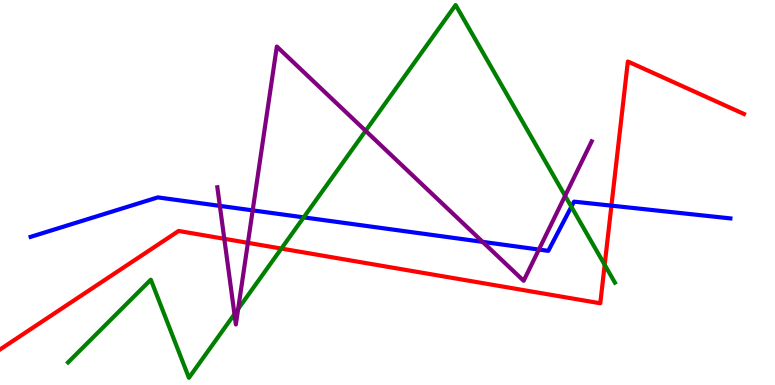[{'lines': ['blue', 'red'], 'intersections': [{'x': 7.89, 'y': 4.66}]}, {'lines': ['green', 'red'], 'intersections': [{'x': 3.63, 'y': 3.54}, {'x': 7.8, 'y': 3.12}]}, {'lines': ['purple', 'red'], 'intersections': [{'x': 2.89, 'y': 3.8}, {'x': 3.2, 'y': 3.69}]}, {'lines': ['blue', 'green'], 'intersections': [{'x': 3.92, 'y': 4.35}, {'x': 7.37, 'y': 4.63}]}, {'lines': ['blue', 'purple'], 'intersections': [{'x': 2.84, 'y': 4.65}, {'x': 3.26, 'y': 4.54}, {'x': 6.23, 'y': 3.72}, {'x': 6.95, 'y': 3.52}]}, {'lines': ['green', 'purple'], 'intersections': [{'x': 3.03, 'y': 1.84}, {'x': 3.07, 'y': 1.97}, {'x': 4.72, 'y': 6.6}, {'x': 7.29, 'y': 4.91}]}]